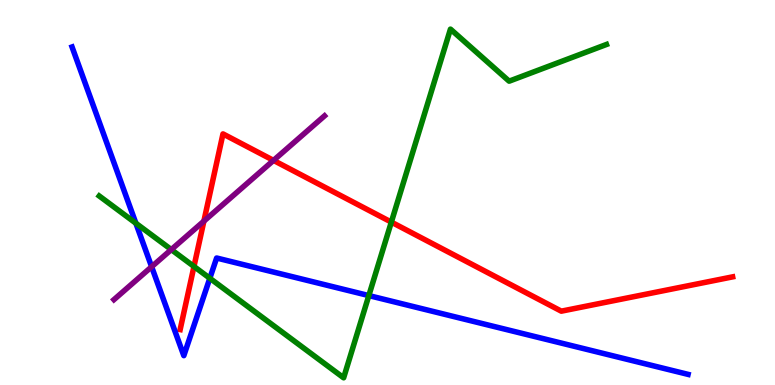[{'lines': ['blue', 'red'], 'intersections': []}, {'lines': ['green', 'red'], 'intersections': [{'x': 2.5, 'y': 3.08}, {'x': 5.05, 'y': 4.23}]}, {'lines': ['purple', 'red'], 'intersections': [{'x': 2.63, 'y': 4.26}, {'x': 3.53, 'y': 5.83}]}, {'lines': ['blue', 'green'], 'intersections': [{'x': 1.75, 'y': 4.2}, {'x': 2.71, 'y': 2.77}, {'x': 4.76, 'y': 2.32}]}, {'lines': ['blue', 'purple'], 'intersections': [{'x': 1.96, 'y': 3.07}]}, {'lines': ['green', 'purple'], 'intersections': [{'x': 2.21, 'y': 3.52}]}]